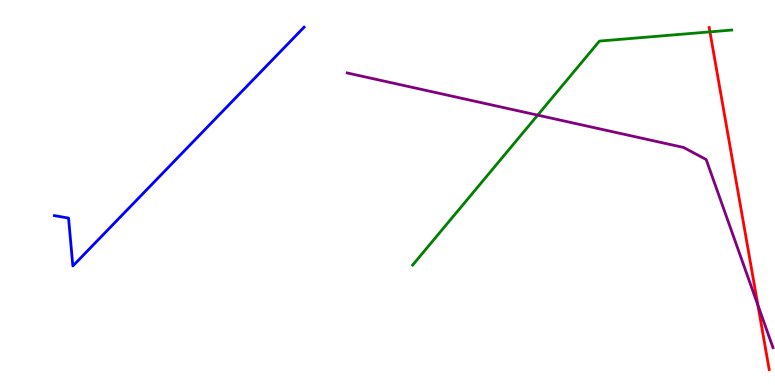[{'lines': ['blue', 'red'], 'intersections': []}, {'lines': ['green', 'red'], 'intersections': [{'x': 9.16, 'y': 9.17}]}, {'lines': ['purple', 'red'], 'intersections': [{'x': 9.78, 'y': 2.07}]}, {'lines': ['blue', 'green'], 'intersections': []}, {'lines': ['blue', 'purple'], 'intersections': []}, {'lines': ['green', 'purple'], 'intersections': [{'x': 6.94, 'y': 7.01}]}]